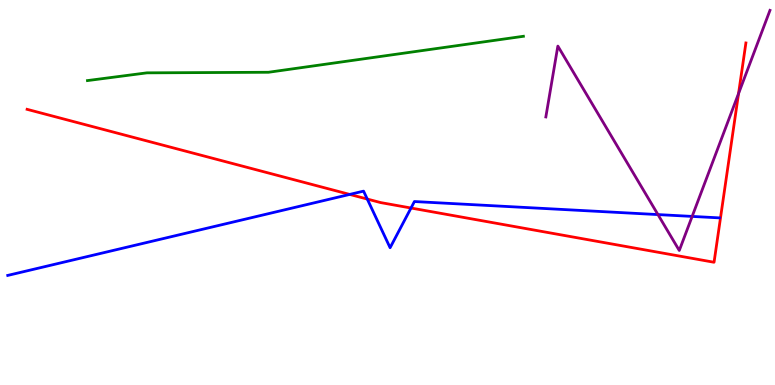[{'lines': ['blue', 'red'], 'intersections': [{'x': 4.51, 'y': 4.95}, {'x': 4.74, 'y': 4.83}, {'x': 5.3, 'y': 4.6}]}, {'lines': ['green', 'red'], 'intersections': []}, {'lines': ['purple', 'red'], 'intersections': [{'x': 9.53, 'y': 7.57}]}, {'lines': ['blue', 'green'], 'intersections': []}, {'lines': ['blue', 'purple'], 'intersections': [{'x': 8.49, 'y': 4.43}, {'x': 8.93, 'y': 4.38}]}, {'lines': ['green', 'purple'], 'intersections': []}]